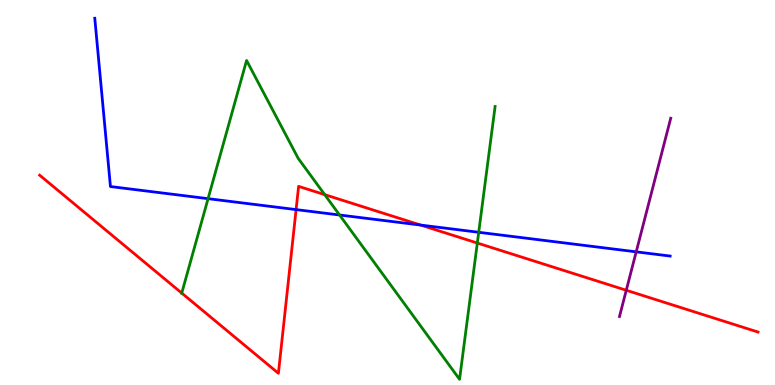[{'lines': ['blue', 'red'], 'intersections': [{'x': 3.82, 'y': 4.56}, {'x': 5.43, 'y': 4.15}]}, {'lines': ['green', 'red'], 'intersections': [{'x': 2.35, 'y': 2.39}, {'x': 4.19, 'y': 4.94}, {'x': 6.16, 'y': 3.69}]}, {'lines': ['purple', 'red'], 'intersections': [{'x': 8.08, 'y': 2.46}]}, {'lines': ['blue', 'green'], 'intersections': [{'x': 2.68, 'y': 4.84}, {'x': 4.38, 'y': 4.42}, {'x': 6.18, 'y': 3.97}]}, {'lines': ['blue', 'purple'], 'intersections': [{'x': 8.21, 'y': 3.46}]}, {'lines': ['green', 'purple'], 'intersections': []}]